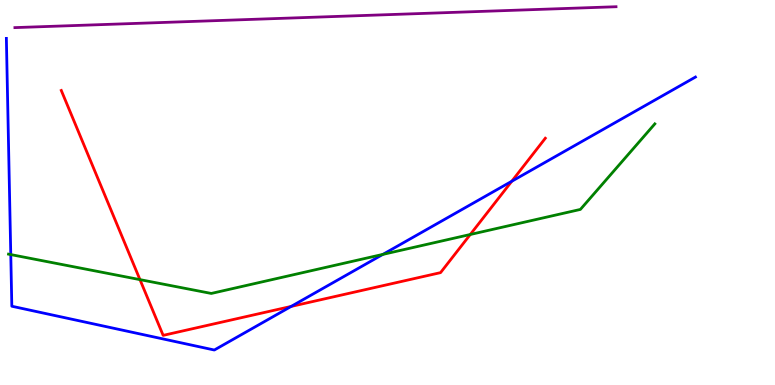[{'lines': ['blue', 'red'], 'intersections': [{'x': 3.76, 'y': 2.04}, {'x': 6.6, 'y': 5.29}]}, {'lines': ['green', 'red'], 'intersections': [{'x': 1.81, 'y': 2.74}, {'x': 6.07, 'y': 3.91}]}, {'lines': ['purple', 'red'], 'intersections': []}, {'lines': ['blue', 'green'], 'intersections': [{'x': 0.139, 'y': 3.39}, {'x': 4.94, 'y': 3.39}]}, {'lines': ['blue', 'purple'], 'intersections': []}, {'lines': ['green', 'purple'], 'intersections': []}]